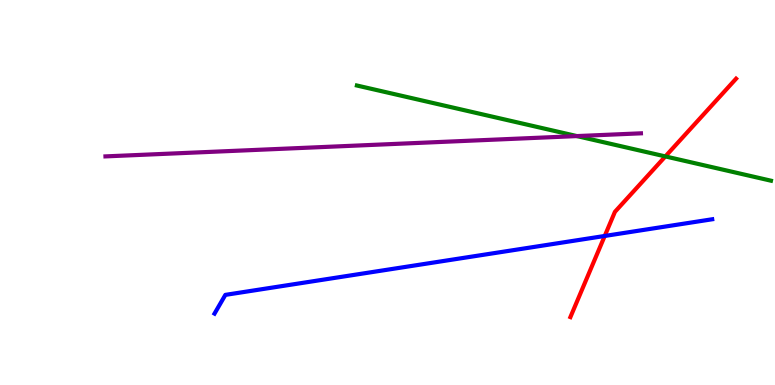[{'lines': ['blue', 'red'], 'intersections': [{'x': 7.8, 'y': 3.87}]}, {'lines': ['green', 'red'], 'intersections': [{'x': 8.59, 'y': 5.94}]}, {'lines': ['purple', 'red'], 'intersections': []}, {'lines': ['blue', 'green'], 'intersections': []}, {'lines': ['blue', 'purple'], 'intersections': []}, {'lines': ['green', 'purple'], 'intersections': [{'x': 7.44, 'y': 6.47}]}]